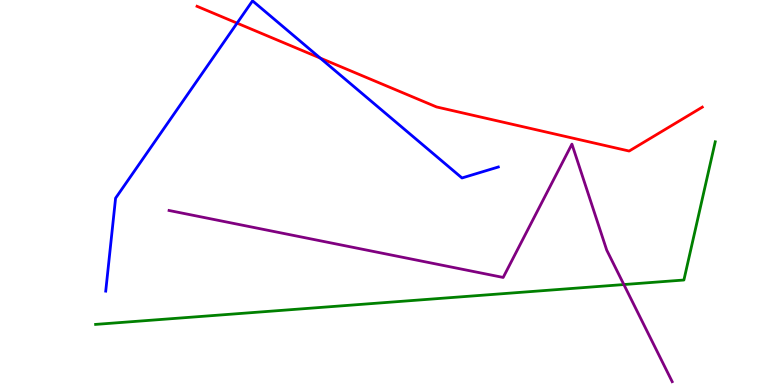[{'lines': ['blue', 'red'], 'intersections': [{'x': 3.06, 'y': 9.4}, {'x': 4.13, 'y': 8.49}]}, {'lines': ['green', 'red'], 'intersections': []}, {'lines': ['purple', 'red'], 'intersections': []}, {'lines': ['blue', 'green'], 'intersections': []}, {'lines': ['blue', 'purple'], 'intersections': []}, {'lines': ['green', 'purple'], 'intersections': [{'x': 8.05, 'y': 2.61}]}]